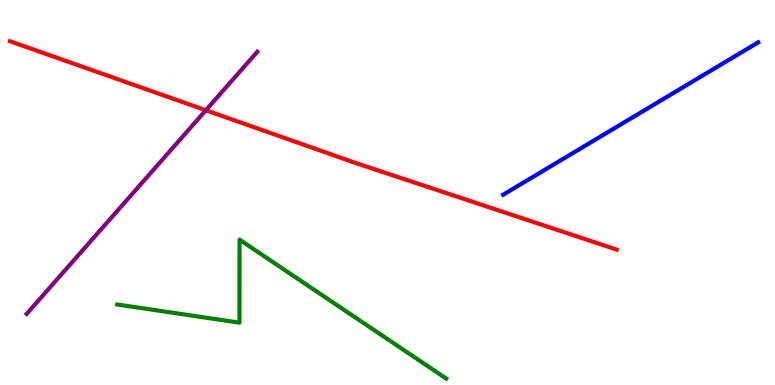[{'lines': ['blue', 'red'], 'intersections': []}, {'lines': ['green', 'red'], 'intersections': []}, {'lines': ['purple', 'red'], 'intersections': [{'x': 2.66, 'y': 7.14}]}, {'lines': ['blue', 'green'], 'intersections': []}, {'lines': ['blue', 'purple'], 'intersections': []}, {'lines': ['green', 'purple'], 'intersections': []}]